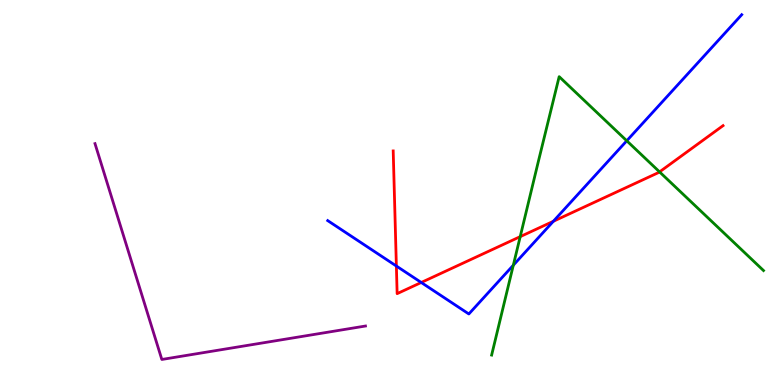[{'lines': ['blue', 'red'], 'intersections': [{'x': 5.11, 'y': 3.09}, {'x': 5.44, 'y': 2.66}, {'x': 7.14, 'y': 4.25}]}, {'lines': ['green', 'red'], 'intersections': [{'x': 6.71, 'y': 3.85}, {'x': 8.51, 'y': 5.54}]}, {'lines': ['purple', 'red'], 'intersections': []}, {'lines': ['blue', 'green'], 'intersections': [{'x': 6.62, 'y': 3.11}, {'x': 8.09, 'y': 6.34}]}, {'lines': ['blue', 'purple'], 'intersections': []}, {'lines': ['green', 'purple'], 'intersections': []}]